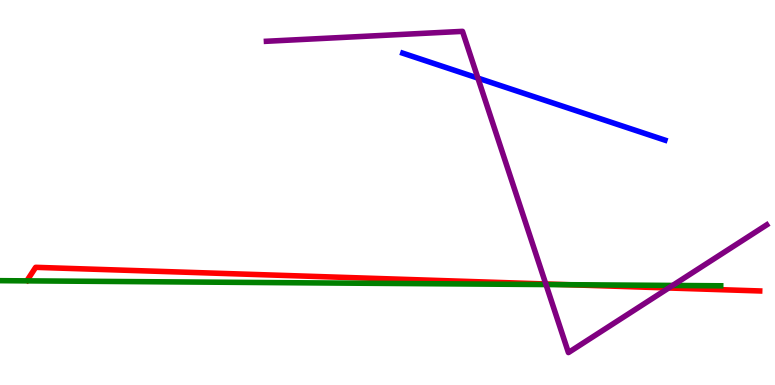[{'lines': ['blue', 'red'], 'intersections': []}, {'lines': ['green', 'red'], 'intersections': [{'x': 7.33, 'y': 2.61}]}, {'lines': ['purple', 'red'], 'intersections': [{'x': 7.04, 'y': 2.62}, {'x': 8.63, 'y': 2.52}]}, {'lines': ['blue', 'green'], 'intersections': []}, {'lines': ['blue', 'purple'], 'intersections': [{'x': 6.17, 'y': 7.97}]}, {'lines': ['green', 'purple'], 'intersections': [{'x': 7.05, 'y': 2.61}, {'x': 8.68, 'y': 2.59}]}]